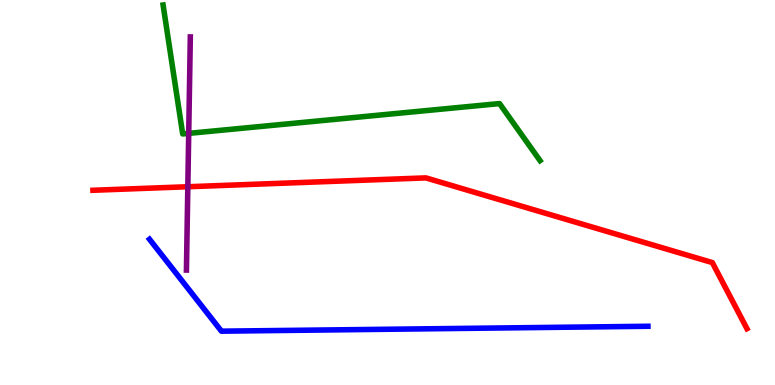[{'lines': ['blue', 'red'], 'intersections': []}, {'lines': ['green', 'red'], 'intersections': []}, {'lines': ['purple', 'red'], 'intersections': [{'x': 2.42, 'y': 5.15}]}, {'lines': ['blue', 'green'], 'intersections': []}, {'lines': ['blue', 'purple'], 'intersections': []}, {'lines': ['green', 'purple'], 'intersections': [{'x': 2.44, 'y': 6.54}]}]